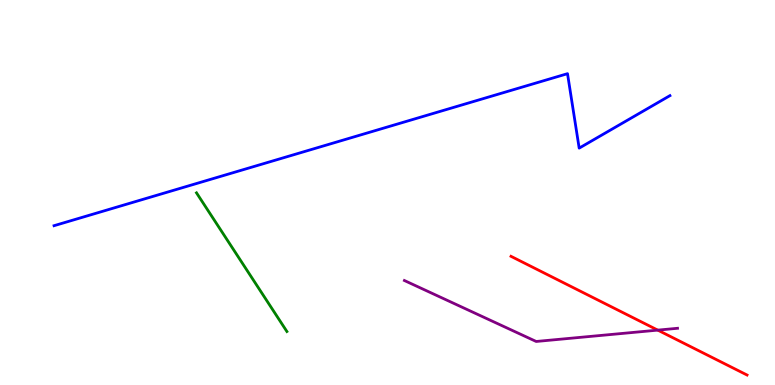[{'lines': ['blue', 'red'], 'intersections': []}, {'lines': ['green', 'red'], 'intersections': []}, {'lines': ['purple', 'red'], 'intersections': [{'x': 8.49, 'y': 1.43}]}, {'lines': ['blue', 'green'], 'intersections': []}, {'lines': ['blue', 'purple'], 'intersections': []}, {'lines': ['green', 'purple'], 'intersections': []}]